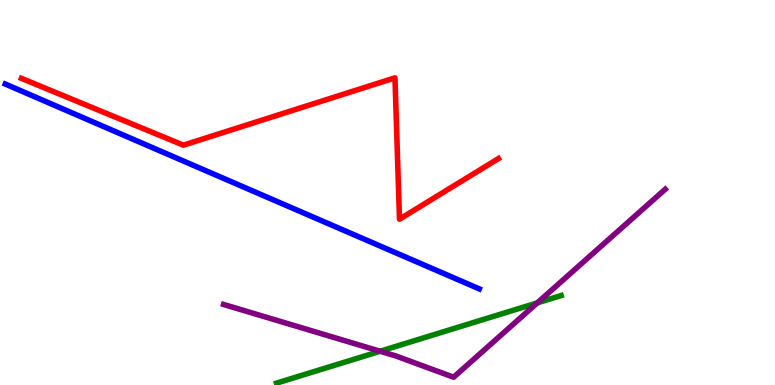[{'lines': ['blue', 'red'], 'intersections': []}, {'lines': ['green', 'red'], 'intersections': []}, {'lines': ['purple', 'red'], 'intersections': []}, {'lines': ['blue', 'green'], 'intersections': []}, {'lines': ['blue', 'purple'], 'intersections': []}, {'lines': ['green', 'purple'], 'intersections': [{'x': 4.9, 'y': 0.877}, {'x': 6.93, 'y': 2.13}]}]